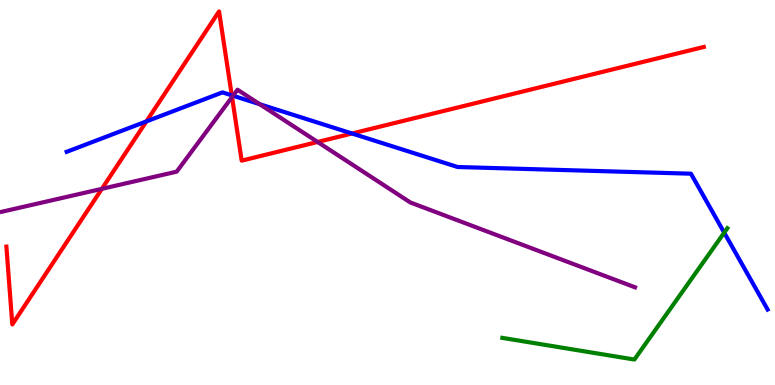[{'lines': ['blue', 'red'], 'intersections': [{'x': 1.89, 'y': 6.85}, {'x': 2.99, 'y': 7.52}, {'x': 4.54, 'y': 6.53}]}, {'lines': ['green', 'red'], 'intersections': []}, {'lines': ['purple', 'red'], 'intersections': [{'x': 1.31, 'y': 5.1}, {'x': 2.99, 'y': 7.48}, {'x': 4.1, 'y': 6.31}]}, {'lines': ['blue', 'green'], 'intersections': [{'x': 9.34, 'y': 3.96}]}, {'lines': ['blue', 'purple'], 'intersections': [{'x': 3.01, 'y': 7.51}, {'x': 3.35, 'y': 7.29}]}, {'lines': ['green', 'purple'], 'intersections': []}]